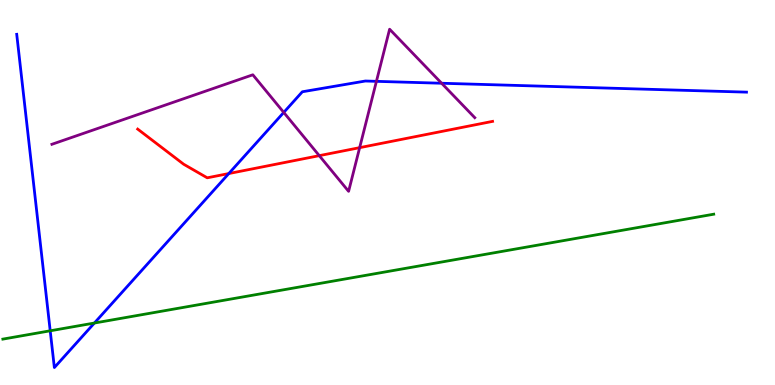[{'lines': ['blue', 'red'], 'intersections': [{'x': 2.95, 'y': 5.49}]}, {'lines': ['green', 'red'], 'intersections': []}, {'lines': ['purple', 'red'], 'intersections': [{'x': 4.12, 'y': 5.96}, {'x': 4.64, 'y': 6.16}]}, {'lines': ['blue', 'green'], 'intersections': [{'x': 0.648, 'y': 1.41}, {'x': 1.22, 'y': 1.61}]}, {'lines': ['blue', 'purple'], 'intersections': [{'x': 3.66, 'y': 7.08}, {'x': 4.86, 'y': 7.89}, {'x': 5.7, 'y': 7.84}]}, {'lines': ['green', 'purple'], 'intersections': []}]